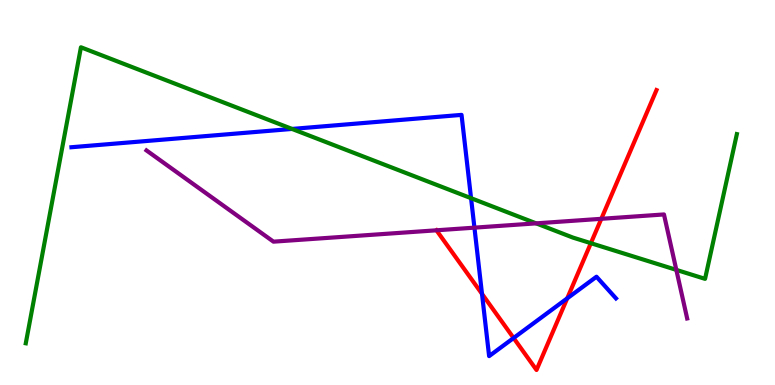[{'lines': ['blue', 'red'], 'intersections': [{'x': 6.22, 'y': 2.37}, {'x': 6.63, 'y': 1.22}, {'x': 7.32, 'y': 2.25}]}, {'lines': ['green', 'red'], 'intersections': [{'x': 7.62, 'y': 3.68}]}, {'lines': ['purple', 'red'], 'intersections': [{'x': 7.76, 'y': 4.32}]}, {'lines': ['blue', 'green'], 'intersections': [{'x': 3.77, 'y': 6.65}, {'x': 6.08, 'y': 4.85}]}, {'lines': ['blue', 'purple'], 'intersections': [{'x': 6.12, 'y': 4.09}]}, {'lines': ['green', 'purple'], 'intersections': [{'x': 6.92, 'y': 4.2}, {'x': 8.73, 'y': 2.99}]}]